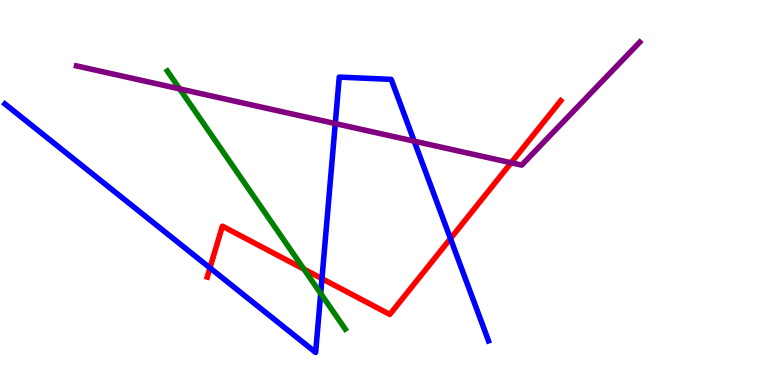[{'lines': ['blue', 'red'], 'intersections': [{'x': 2.71, 'y': 3.04}, {'x': 4.15, 'y': 2.76}, {'x': 5.81, 'y': 3.8}]}, {'lines': ['green', 'red'], 'intersections': [{'x': 3.92, 'y': 3.01}]}, {'lines': ['purple', 'red'], 'intersections': [{'x': 6.6, 'y': 5.77}]}, {'lines': ['blue', 'green'], 'intersections': [{'x': 4.14, 'y': 2.38}]}, {'lines': ['blue', 'purple'], 'intersections': [{'x': 4.33, 'y': 6.79}, {'x': 5.34, 'y': 6.33}]}, {'lines': ['green', 'purple'], 'intersections': [{'x': 2.32, 'y': 7.69}]}]